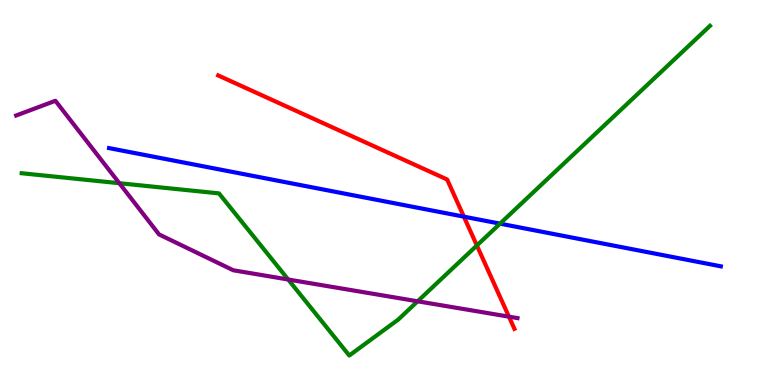[{'lines': ['blue', 'red'], 'intersections': [{'x': 5.99, 'y': 4.37}]}, {'lines': ['green', 'red'], 'intersections': [{'x': 6.15, 'y': 3.62}]}, {'lines': ['purple', 'red'], 'intersections': [{'x': 6.57, 'y': 1.78}]}, {'lines': ['blue', 'green'], 'intersections': [{'x': 6.45, 'y': 4.19}]}, {'lines': ['blue', 'purple'], 'intersections': []}, {'lines': ['green', 'purple'], 'intersections': [{'x': 1.54, 'y': 5.24}, {'x': 3.72, 'y': 2.74}, {'x': 5.39, 'y': 2.17}]}]